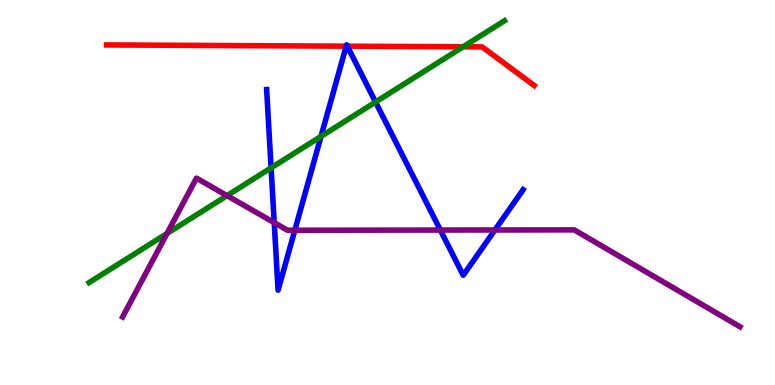[{'lines': ['blue', 'red'], 'intersections': [{'x': 4.47, 'y': 8.8}, {'x': 4.48, 'y': 8.8}]}, {'lines': ['green', 'red'], 'intersections': [{'x': 5.98, 'y': 8.78}]}, {'lines': ['purple', 'red'], 'intersections': []}, {'lines': ['blue', 'green'], 'intersections': [{'x': 3.5, 'y': 5.64}, {'x': 4.14, 'y': 6.46}, {'x': 4.85, 'y': 7.35}]}, {'lines': ['blue', 'purple'], 'intersections': [{'x': 3.54, 'y': 4.22}, {'x': 3.8, 'y': 4.02}, {'x': 5.68, 'y': 4.02}, {'x': 6.39, 'y': 4.03}]}, {'lines': ['green', 'purple'], 'intersections': [{'x': 2.16, 'y': 3.94}, {'x': 2.93, 'y': 4.92}]}]